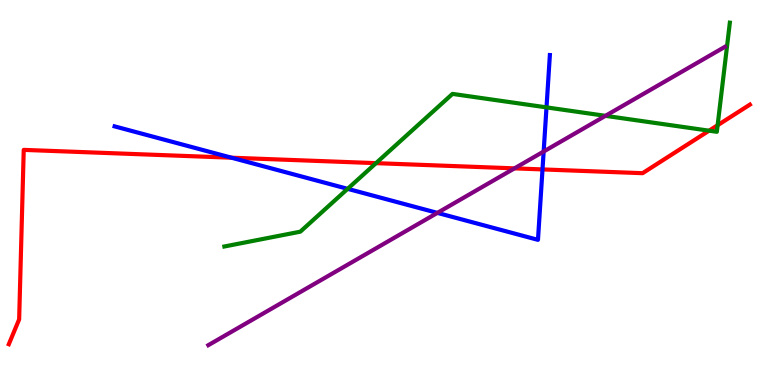[{'lines': ['blue', 'red'], 'intersections': [{'x': 2.99, 'y': 5.9}, {'x': 7.0, 'y': 5.6}]}, {'lines': ['green', 'red'], 'intersections': [{'x': 4.85, 'y': 5.76}, {'x': 9.15, 'y': 6.61}, {'x': 9.26, 'y': 6.75}]}, {'lines': ['purple', 'red'], 'intersections': [{'x': 6.64, 'y': 5.63}]}, {'lines': ['blue', 'green'], 'intersections': [{'x': 4.49, 'y': 5.1}, {'x': 7.05, 'y': 7.21}]}, {'lines': ['blue', 'purple'], 'intersections': [{'x': 5.64, 'y': 4.47}, {'x': 7.01, 'y': 6.06}]}, {'lines': ['green', 'purple'], 'intersections': [{'x': 7.81, 'y': 6.99}]}]